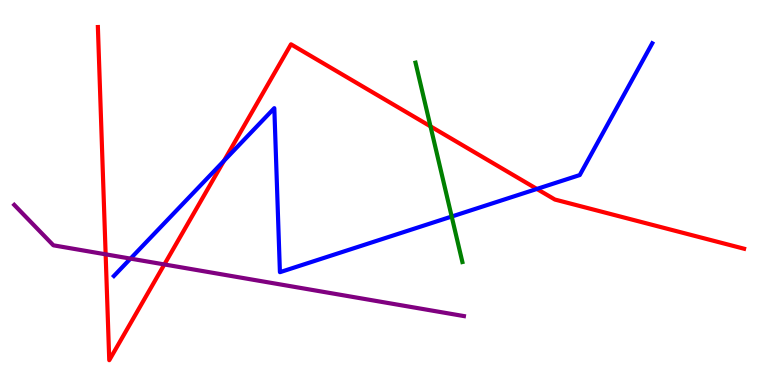[{'lines': ['blue', 'red'], 'intersections': [{'x': 2.89, 'y': 5.82}, {'x': 6.93, 'y': 5.09}]}, {'lines': ['green', 'red'], 'intersections': [{'x': 5.55, 'y': 6.72}]}, {'lines': ['purple', 'red'], 'intersections': [{'x': 1.36, 'y': 3.39}, {'x': 2.12, 'y': 3.13}]}, {'lines': ['blue', 'green'], 'intersections': [{'x': 5.83, 'y': 4.38}]}, {'lines': ['blue', 'purple'], 'intersections': [{'x': 1.68, 'y': 3.28}]}, {'lines': ['green', 'purple'], 'intersections': []}]